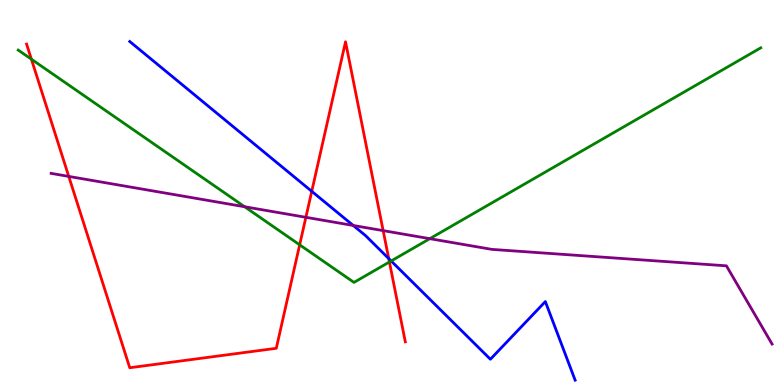[{'lines': ['blue', 'red'], 'intersections': [{'x': 4.02, 'y': 5.03}, {'x': 5.02, 'y': 3.28}]}, {'lines': ['green', 'red'], 'intersections': [{'x': 0.405, 'y': 8.46}, {'x': 3.87, 'y': 3.64}, {'x': 5.02, 'y': 3.2}]}, {'lines': ['purple', 'red'], 'intersections': [{'x': 0.887, 'y': 5.42}, {'x': 3.95, 'y': 4.36}, {'x': 4.94, 'y': 4.01}]}, {'lines': ['blue', 'green'], 'intersections': [{'x': 5.05, 'y': 3.22}]}, {'lines': ['blue', 'purple'], 'intersections': [{'x': 4.56, 'y': 4.14}]}, {'lines': ['green', 'purple'], 'intersections': [{'x': 3.16, 'y': 4.63}, {'x': 5.55, 'y': 3.8}]}]